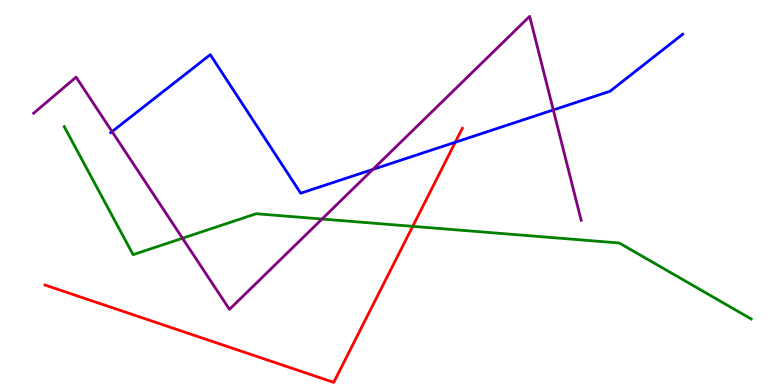[{'lines': ['blue', 'red'], 'intersections': [{'x': 5.87, 'y': 6.31}]}, {'lines': ['green', 'red'], 'intersections': [{'x': 5.33, 'y': 4.12}]}, {'lines': ['purple', 'red'], 'intersections': []}, {'lines': ['blue', 'green'], 'intersections': []}, {'lines': ['blue', 'purple'], 'intersections': [{'x': 1.45, 'y': 6.58}, {'x': 4.81, 'y': 5.6}, {'x': 7.14, 'y': 7.14}]}, {'lines': ['green', 'purple'], 'intersections': [{'x': 2.35, 'y': 3.81}, {'x': 4.16, 'y': 4.31}]}]